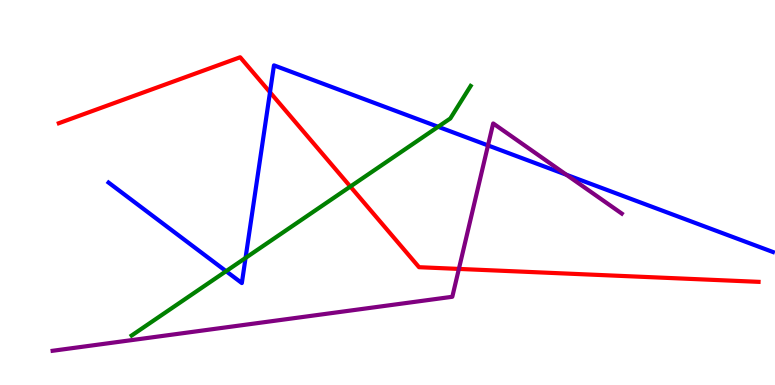[{'lines': ['blue', 'red'], 'intersections': [{'x': 3.48, 'y': 7.6}]}, {'lines': ['green', 'red'], 'intersections': [{'x': 4.52, 'y': 5.15}]}, {'lines': ['purple', 'red'], 'intersections': [{'x': 5.92, 'y': 3.02}]}, {'lines': ['blue', 'green'], 'intersections': [{'x': 2.92, 'y': 2.96}, {'x': 3.17, 'y': 3.3}, {'x': 5.65, 'y': 6.71}]}, {'lines': ['blue', 'purple'], 'intersections': [{'x': 6.3, 'y': 6.22}, {'x': 7.31, 'y': 5.46}]}, {'lines': ['green', 'purple'], 'intersections': []}]